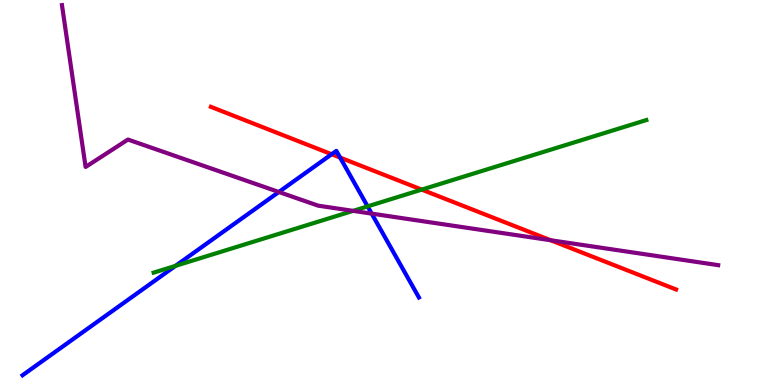[{'lines': ['blue', 'red'], 'intersections': [{'x': 4.28, 'y': 5.99}, {'x': 4.39, 'y': 5.91}]}, {'lines': ['green', 'red'], 'intersections': [{'x': 5.44, 'y': 5.07}]}, {'lines': ['purple', 'red'], 'intersections': [{'x': 7.11, 'y': 3.76}]}, {'lines': ['blue', 'green'], 'intersections': [{'x': 2.26, 'y': 3.09}, {'x': 4.74, 'y': 4.64}]}, {'lines': ['blue', 'purple'], 'intersections': [{'x': 3.6, 'y': 5.01}, {'x': 4.8, 'y': 4.45}]}, {'lines': ['green', 'purple'], 'intersections': [{'x': 4.56, 'y': 4.52}]}]